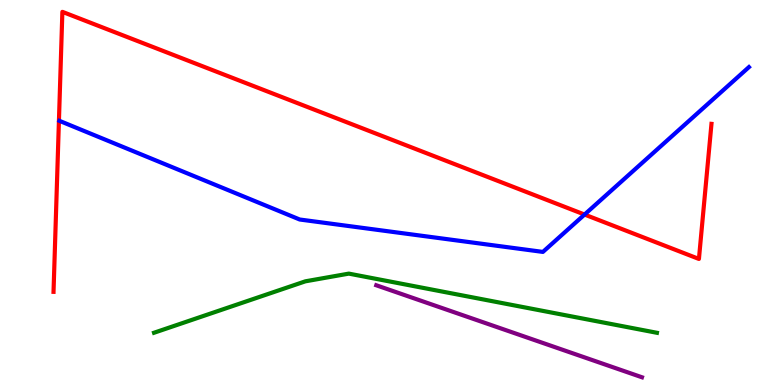[{'lines': ['blue', 'red'], 'intersections': [{'x': 7.54, 'y': 4.43}]}, {'lines': ['green', 'red'], 'intersections': []}, {'lines': ['purple', 'red'], 'intersections': []}, {'lines': ['blue', 'green'], 'intersections': []}, {'lines': ['blue', 'purple'], 'intersections': []}, {'lines': ['green', 'purple'], 'intersections': []}]